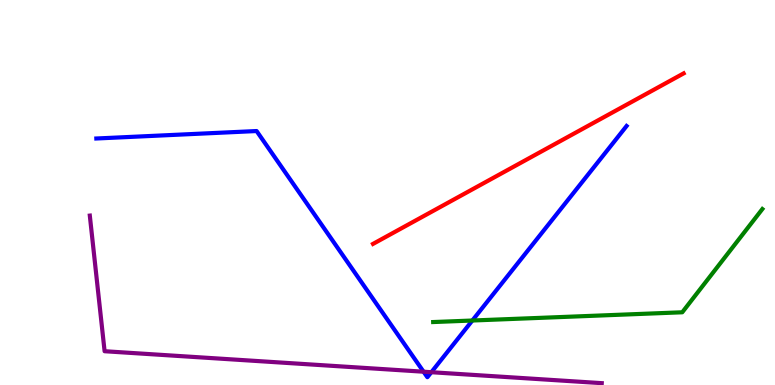[{'lines': ['blue', 'red'], 'intersections': []}, {'lines': ['green', 'red'], 'intersections': []}, {'lines': ['purple', 'red'], 'intersections': []}, {'lines': ['blue', 'green'], 'intersections': [{'x': 6.09, 'y': 1.67}]}, {'lines': ['blue', 'purple'], 'intersections': [{'x': 5.47, 'y': 0.345}, {'x': 5.57, 'y': 0.332}]}, {'lines': ['green', 'purple'], 'intersections': []}]